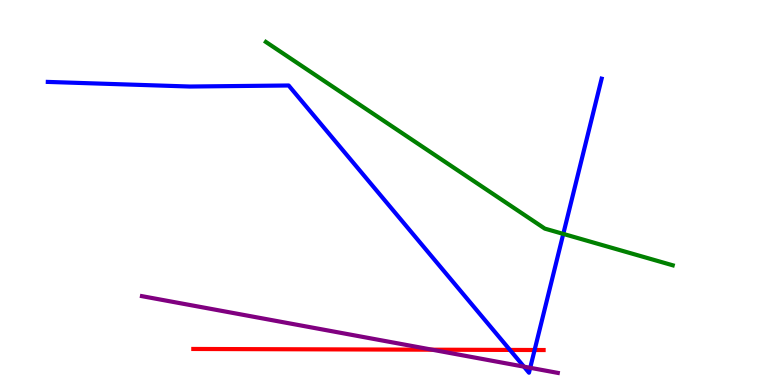[{'lines': ['blue', 'red'], 'intersections': [{'x': 6.58, 'y': 0.911}, {'x': 6.9, 'y': 0.909}]}, {'lines': ['green', 'red'], 'intersections': []}, {'lines': ['purple', 'red'], 'intersections': [{'x': 5.58, 'y': 0.917}]}, {'lines': ['blue', 'green'], 'intersections': [{'x': 7.27, 'y': 3.92}]}, {'lines': ['blue', 'purple'], 'intersections': [{'x': 6.76, 'y': 0.477}, {'x': 6.84, 'y': 0.447}]}, {'lines': ['green', 'purple'], 'intersections': []}]